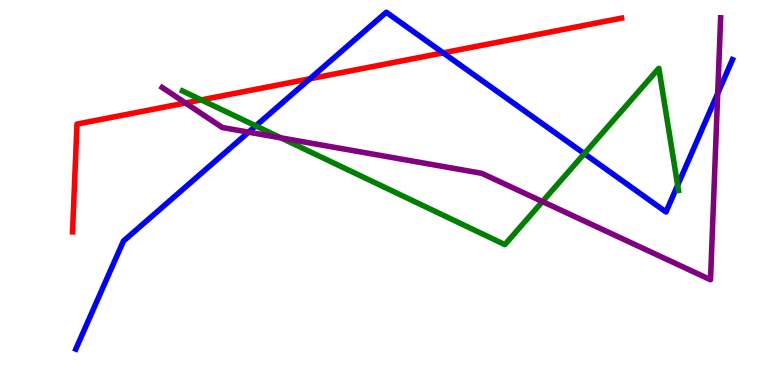[{'lines': ['blue', 'red'], 'intersections': [{'x': 4.0, 'y': 7.95}, {'x': 5.72, 'y': 8.63}]}, {'lines': ['green', 'red'], 'intersections': [{'x': 2.6, 'y': 7.41}]}, {'lines': ['purple', 'red'], 'intersections': [{'x': 2.39, 'y': 7.33}]}, {'lines': ['blue', 'green'], 'intersections': [{'x': 3.3, 'y': 6.73}, {'x': 7.54, 'y': 6.01}, {'x': 8.74, 'y': 5.19}]}, {'lines': ['blue', 'purple'], 'intersections': [{'x': 3.21, 'y': 6.57}, {'x': 9.26, 'y': 7.57}]}, {'lines': ['green', 'purple'], 'intersections': [{'x': 3.62, 'y': 6.42}, {'x': 7.0, 'y': 4.76}]}]